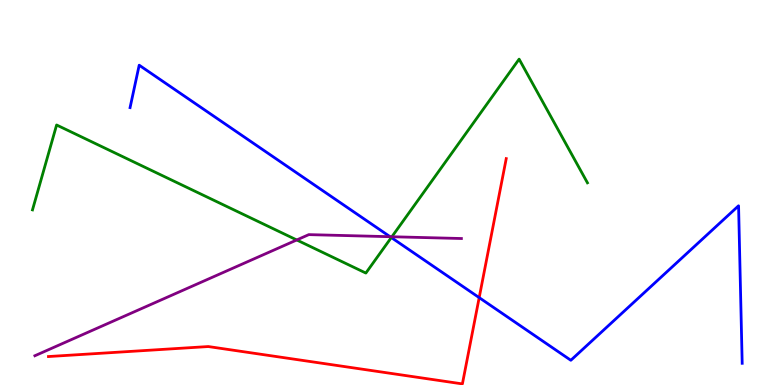[{'lines': ['blue', 'red'], 'intersections': [{'x': 6.18, 'y': 2.27}]}, {'lines': ['green', 'red'], 'intersections': []}, {'lines': ['purple', 'red'], 'intersections': []}, {'lines': ['blue', 'green'], 'intersections': [{'x': 5.05, 'y': 3.83}]}, {'lines': ['blue', 'purple'], 'intersections': [{'x': 5.03, 'y': 3.85}]}, {'lines': ['green', 'purple'], 'intersections': [{'x': 3.83, 'y': 3.77}, {'x': 5.06, 'y': 3.85}]}]